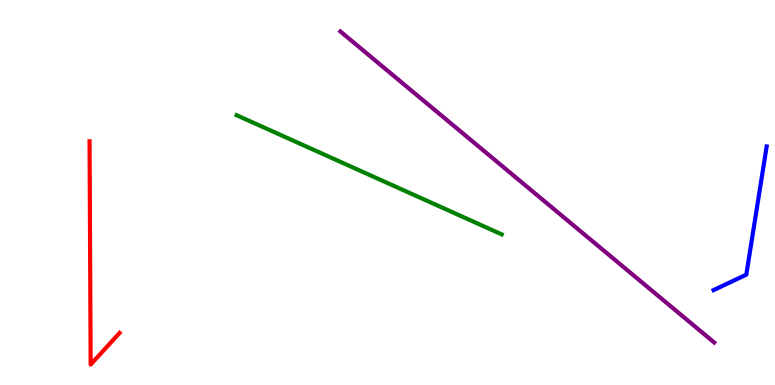[{'lines': ['blue', 'red'], 'intersections': []}, {'lines': ['green', 'red'], 'intersections': []}, {'lines': ['purple', 'red'], 'intersections': []}, {'lines': ['blue', 'green'], 'intersections': []}, {'lines': ['blue', 'purple'], 'intersections': []}, {'lines': ['green', 'purple'], 'intersections': []}]